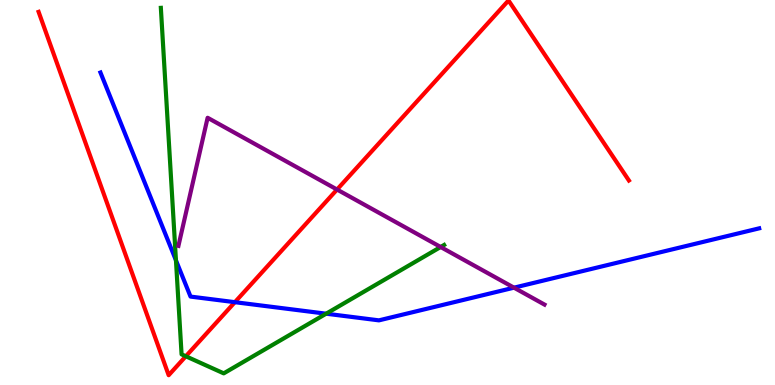[{'lines': ['blue', 'red'], 'intersections': [{'x': 3.03, 'y': 2.15}]}, {'lines': ['green', 'red'], 'intersections': [{'x': 2.4, 'y': 0.746}]}, {'lines': ['purple', 'red'], 'intersections': [{'x': 4.35, 'y': 5.08}]}, {'lines': ['blue', 'green'], 'intersections': [{'x': 2.27, 'y': 3.24}, {'x': 4.21, 'y': 1.85}]}, {'lines': ['blue', 'purple'], 'intersections': [{'x': 6.63, 'y': 2.53}]}, {'lines': ['green', 'purple'], 'intersections': [{'x': 5.69, 'y': 3.58}]}]